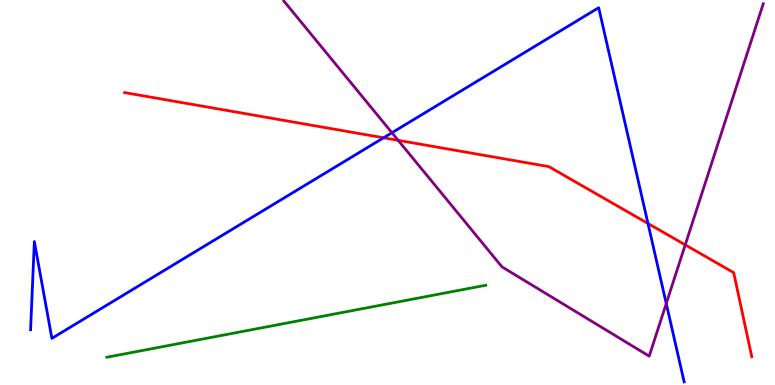[{'lines': ['blue', 'red'], 'intersections': [{'x': 4.95, 'y': 6.42}, {'x': 8.36, 'y': 4.2}]}, {'lines': ['green', 'red'], 'intersections': []}, {'lines': ['purple', 'red'], 'intersections': [{'x': 5.14, 'y': 6.36}, {'x': 8.84, 'y': 3.64}]}, {'lines': ['blue', 'green'], 'intersections': []}, {'lines': ['blue', 'purple'], 'intersections': [{'x': 5.06, 'y': 6.55}, {'x': 8.6, 'y': 2.12}]}, {'lines': ['green', 'purple'], 'intersections': []}]